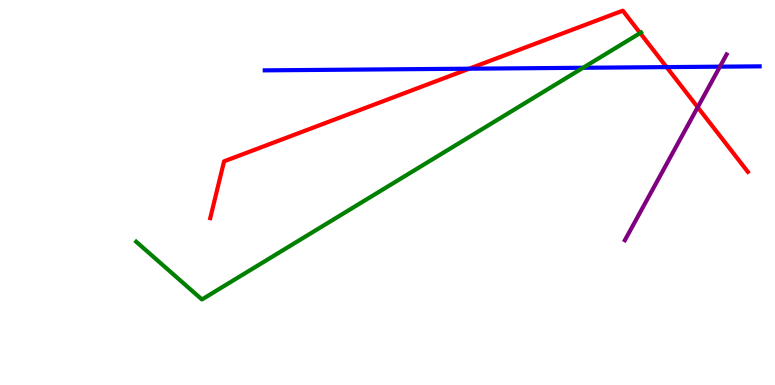[{'lines': ['blue', 'red'], 'intersections': [{'x': 6.05, 'y': 8.22}, {'x': 8.6, 'y': 8.26}]}, {'lines': ['green', 'red'], 'intersections': [{'x': 8.26, 'y': 9.14}]}, {'lines': ['purple', 'red'], 'intersections': [{'x': 9.0, 'y': 7.21}]}, {'lines': ['blue', 'green'], 'intersections': [{'x': 7.52, 'y': 8.24}]}, {'lines': ['blue', 'purple'], 'intersections': [{'x': 9.29, 'y': 8.27}]}, {'lines': ['green', 'purple'], 'intersections': []}]